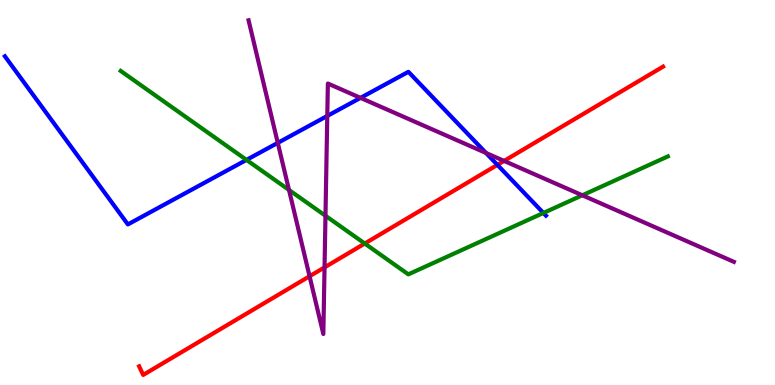[{'lines': ['blue', 'red'], 'intersections': [{'x': 6.42, 'y': 5.72}]}, {'lines': ['green', 'red'], 'intersections': [{'x': 4.71, 'y': 3.67}]}, {'lines': ['purple', 'red'], 'intersections': [{'x': 3.99, 'y': 2.82}, {'x': 4.19, 'y': 3.06}, {'x': 6.5, 'y': 5.82}]}, {'lines': ['blue', 'green'], 'intersections': [{'x': 3.18, 'y': 5.85}, {'x': 7.01, 'y': 4.47}]}, {'lines': ['blue', 'purple'], 'intersections': [{'x': 3.58, 'y': 6.29}, {'x': 4.22, 'y': 6.99}, {'x': 4.65, 'y': 7.46}, {'x': 6.27, 'y': 6.03}]}, {'lines': ['green', 'purple'], 'intersections': [{'x': 3.73, 'y': 5.07}, {'x': 4.2, 'y': 4.4}, {'x': 7.51, 'y': 4.93}]}]